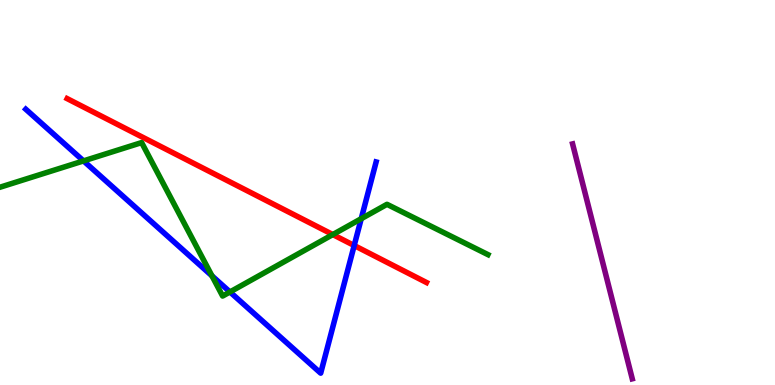[{'lines': ['blue', 'red'], 'intersections': [{'x': 4.57, 'y': 3.62}]}, {'lines': ['green', 'red'], 'intersections': [{'x': 4.29, 'y': 3.91}]}, {'lines': ['purple', 'red'], 'intersections': []}, {'lines': ['blue', 'green'], 'intersections': [{'x': 1.08, 'y': 5.82}, {'x': 2.73, 'y': 2.84}, {'x': 2.97, 'y': 2.42}, {'x': 4.66, 'y': 4.32}]}, {'lines': ['blue', 'purple'], 'intersections': []}, {'lines': ['green', 'purple'], 'intersections': []}]